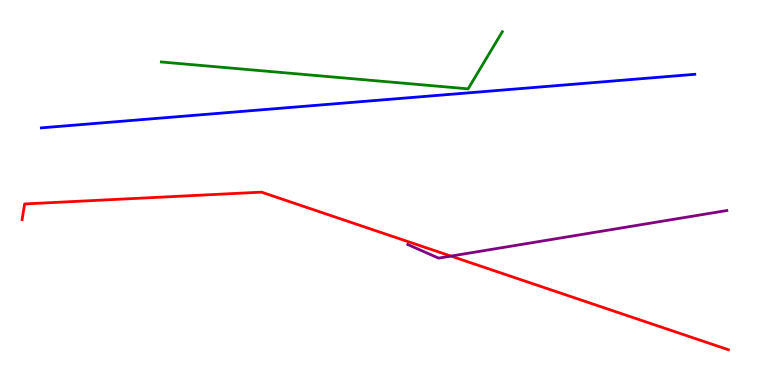[{'lines': ['blue', 'red'], 'intersections': []}, {'lines': ['green', 'red'], 'intersections': []}, {'lines': ['purple', 'red'], 'intersections': [{'x': 5.82, 'y': 3.35}]}, {'lines': ['blue', 'green'], 'intersections': []}, {'lines': ['blue', 'purple'], 'intersections': []}, {'lines': ['green', 'purple'], 'intersections': []}]